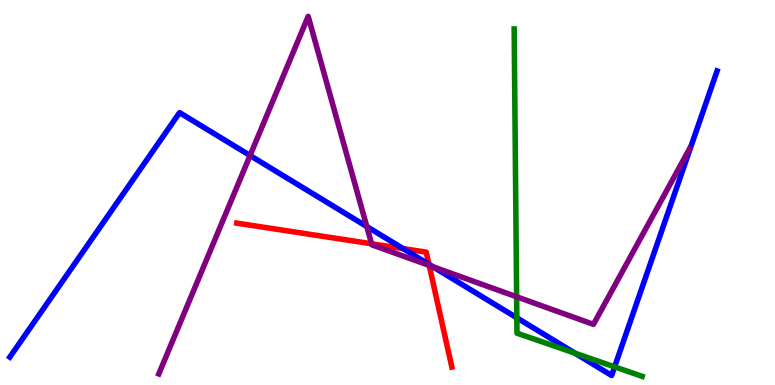[{'lines': ['blue', 'red'], 'intersections': [{'x': 5.2, 'y': 3.54}, {'x': 5.53, 'y': 3.13}]}, {'lines': ['green', 'red'], 'intersections': []}, {'lines': ['purple', 'red'], 'intersections': [{'x': 4.79, 'y': 3.67}, {'x': 5.54, 'y': 3.11}]}, {'lines': ['blue', 'green'], 'intersections': [{'x': 6.67, 'y': 1.75}, {'x': 7.42, 'y': 0.827}, {'x': 7.93, 'y': 0.472}]}, {'lines': ['blue', 'purple'], 'intersections': [{'x': 3.23, 'y': 5.96}, {'x': 4.73, 'y': 4.12}, {'x': 5.59, 'y': 3.07}]}, {'lines': ['green', 'purple'], 'intersections': [{'x': 6.67, 'y': 2.29}]}]